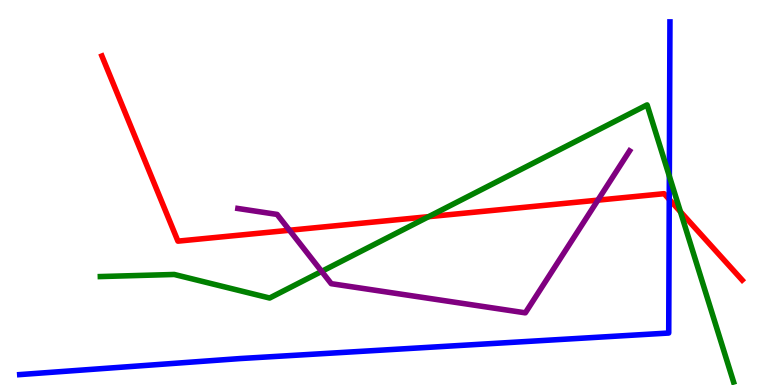[{'lines': ['blue', 'red'], 'intersections': [{'x': 8.64, 'y': 4.82}]}, {'lines': ['green', 'red'], 'intersections': [{'x': 5.53, 'y': 4.37}, {'x': 8.78, 'y': 4.5}]}, {'lines': ['purple', 'red'], 'intersections': [{'x': 3.74, 'y': 4.02}, {'x': 7.71, 'y': 4.8}]}, {'lines': ['blue', 'green'], 'intersections': [{'x': 8.64, 'y': 5.43}]}, {'lines': ['blue', 'purple'], 'intersections': []}, {'lines': ['green', 'purple'], 'intersections': [{'x': 4.15, 'y': 2.95}]}]